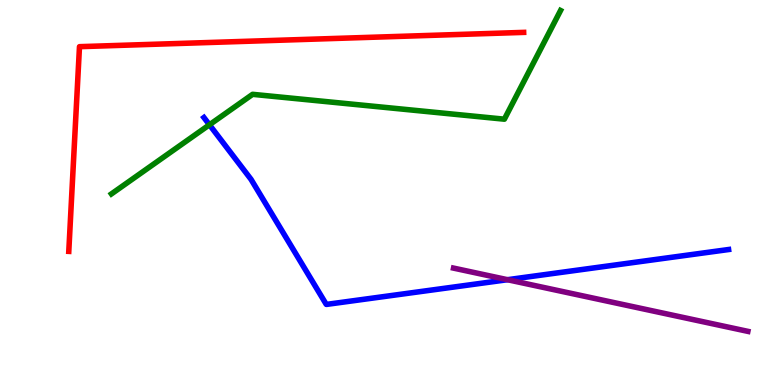[{'lines': ['blue', 'red'], 'intersections': []}, {'lines': ['green', 'red'], 'intersections': []}, {'lines': ['purple', 'red'], 'intersections': []}, {'lines': ['blue', 'green'], 'intersections': [{'x': 2.7, 'y': 6.76}]}, {'lines': ['blue', 'purple'], 'intersections': [{'x': 6.55, 'y': 2.73}]}, {'lines': ['green', 'purple'], 'intersections': []}]